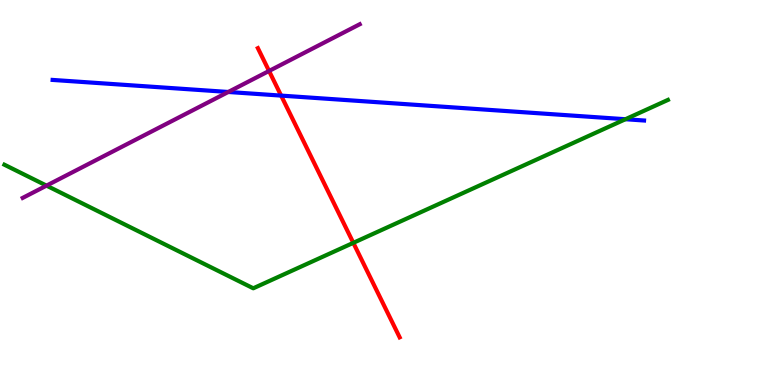[{'lines': ['blue', 'red'], 'intersections': [{'x': 3.63, 'y': 7.52}]}, {'lines': ['green', 'red'], 'intersections': [{'x': 4.56, 'y': 3.69}]}, {'lines': ['purple', 'red'], 'intersections': [{'x': 3.47, 'y': 8.16}]}, {'lines': ['blue', 'green'], 'intersections': [{'x': 8.07, 'y': 6.9}]}, {'lines': ['blue', 'purple'], 'intersections': [{'x': 2.95, 'y': 7.61}]}, {'lines': ['green', 'purple'], 'intersections': [{'x': 0.6, 'y': 5.18}]}]